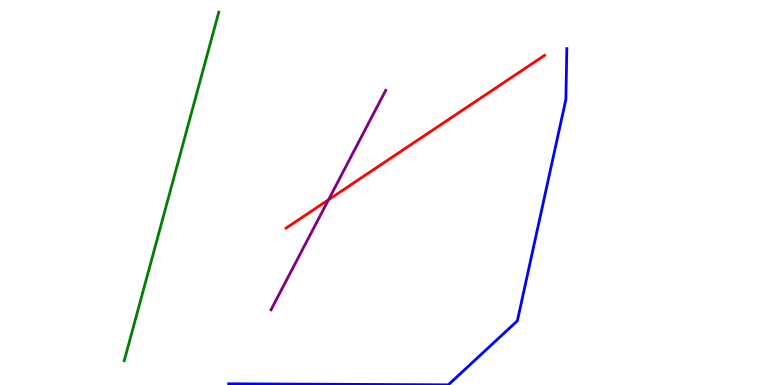[{'lines': ['blue', 'red'], 'intersections': []}, {'lines': ['green', 'red'], 'intersections': []}, {'lines': ['purple', 'red'], 'intersections': [{'x': 4.24, 'y': 4.81}]}, {'lines': ['blue', 'green'], 'intersections': []}, {'lines': ['blue', 'purple'], 'intersections': []}, {'lines': ['green', 'purple'], 'intersections': []}]